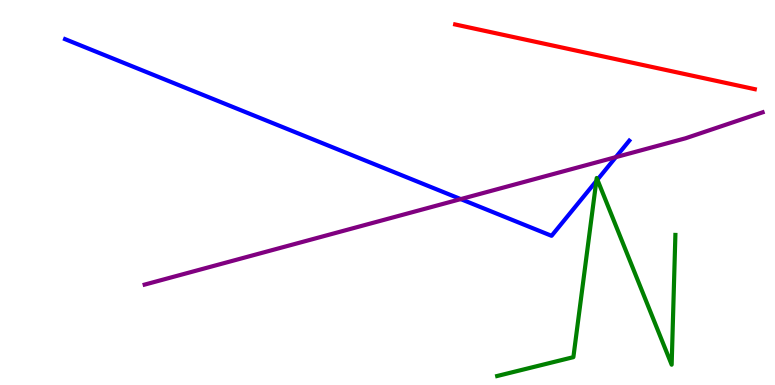[{'lines': ['blue', 'red'], 'intersections': []}, {'lines': ['green', 'red'], 'intersections': []}, {'lines': ['purple', 'red'], 'intersections': []}, {'lines': ['blue', 'green'], 'intersections': [{'x': 7.69, 'y': 5.3}, {'x': 7.71, 'y': 5.33}]}, {'lines': ['blue', 'purple'], 'intersections': [{'x': 5.95, 'y': 4.83}, {'x': 7.95, 'y': 5.92}]}, {'lines': ['green', 'purple'], 'intersections': []}]